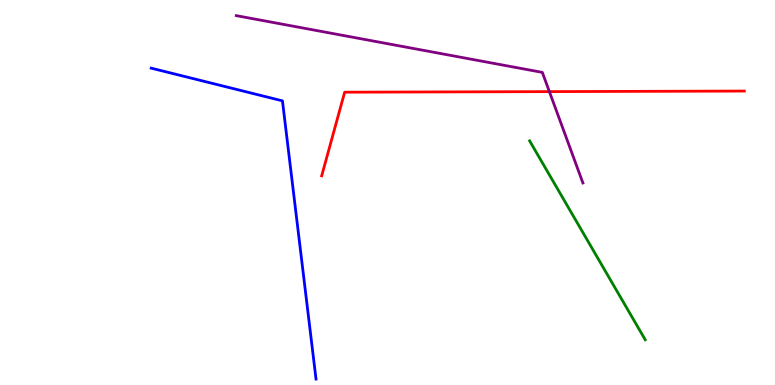[{'lines': ['blue', 'red'], 'intersections': []}, {'lines': ['green', 'red'], 'intersections': []}, {'lines': ['purple', 'red'], 'intersections': [{'x': 7.09, 'y': 7.62}]}, {'lines': ['blue', 'green'], 'intersections': []}, {'lines': ['blue', 'purple'], 'intersections': []}, {'lines': ['green', 'purple'], 'intersections': []}]